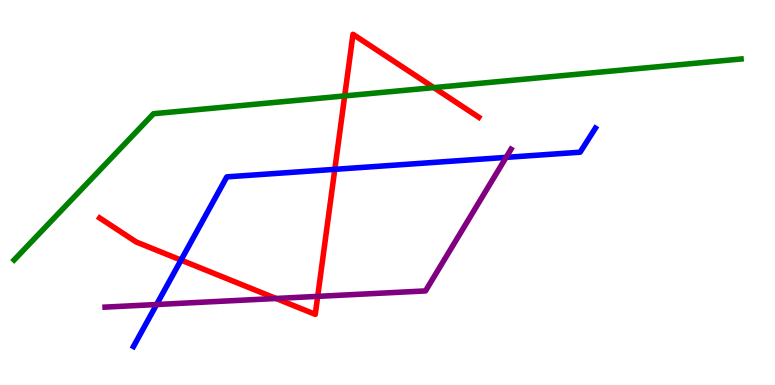[{'lines': ['blue', 'red'], 'intersections': [{'x': 2.34, 'y': 3.24}, {'x': 4.32, 'y': 5.6}]}, {'lines': ['green', 'red'], 'intersections': [{'x': 4.45, 'y': 7.51}, {'x': 5.6, 'y': 7.72}]}, {'lines': ['purple', 'red'], 'intersections': [{'x': 3.56, 'y': 2.25}, {'x': 4.1, 'y': 2.3}]}, {'lines': ['blue', 'green'], 'intersections': []}, {'lines': ['blue', 'purple'], 'intersections': [{'x': 2.02, 'y': 2.09}, {'x': 6.53, 'y': 5.91}]}, {'lines': ['green', 'purple'], 'intersections': []}]